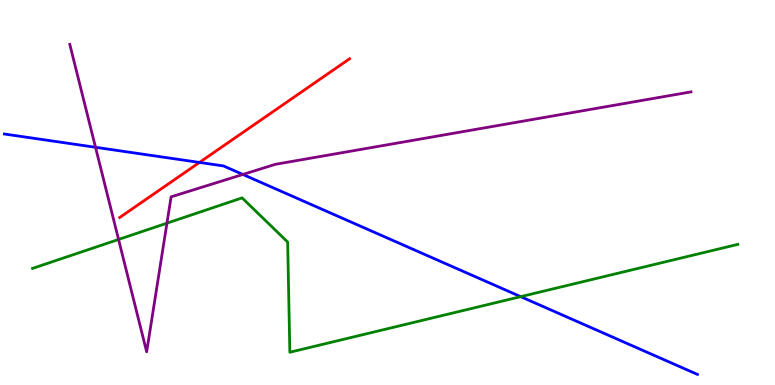[{'lines': ['blue', 'red'], 'intersections': [{'x': 2.57, 'y': 5.78}]}, {'lines': ['green', 'red'], 'intersections': []}, {'lines': ['purple', 'red'], 'intersections': []}, {'lines': ['blue', 'green'], 'intersections': [{'x': 6.72, 'y': 2.29}]}, {'lines': ['blue', 'purple'], 'intersections': [{'x': 1.23, 'y': 6.17}, {'x': 3.13, 'y': 5.47}]}, {'lines': ['green', 'purple'], 'intersections': [{'x': 1.53, 'y': 3.78}, {'x': 2.15, 'y': 4.2}]}]